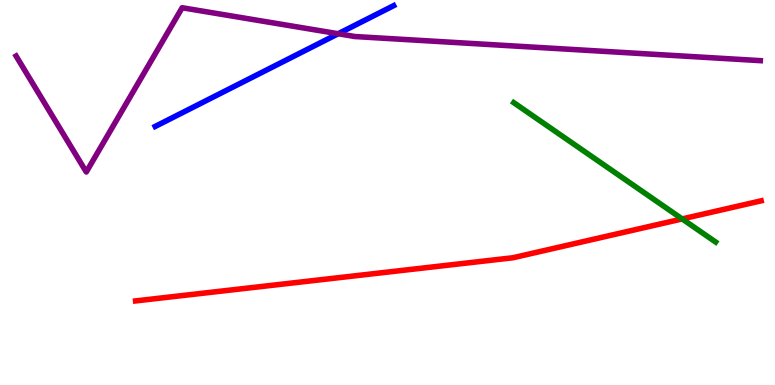[{'lines': ['blue', 'red'], 'intersections': []}, {'lines': ['green', 'red'], 'intersections': [{'x': 8.8, 'y': 4.31}]}, {'lines': ['purple', 'red'], 'intersections': []}, {'lines': ['blue', 'green'], 'intersections': []}, {'lines': ['blue', 'purple'], 'intersections': [{'x': 4.36, 'y': 9.12}]}, {'lines': ['green', 'purple'], 'intersections': []}]